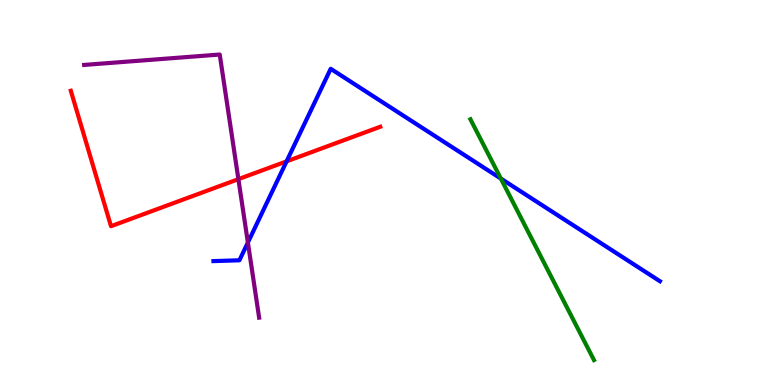[{'lines': ['blue', 'red'], 'intersections': [{'x': 3.7, 'y': 5.81}]}, {'lines': ['green', 'red'], 'intersections': []}, {'lines': ['purple', 'red'], 'intersections': [{'x': 3.08, 'y': 5.35}]}, {'lines': ['blue', 'green'], 'intersections': [{'x': 6.46, 'y': 5.36}]}, {'lines': ['blue', 'purple'], 'intersections': [{'x': 3.2, 'y': 3.7}]}, {'lines': ['green', 'purple'], 'intersections': []}]